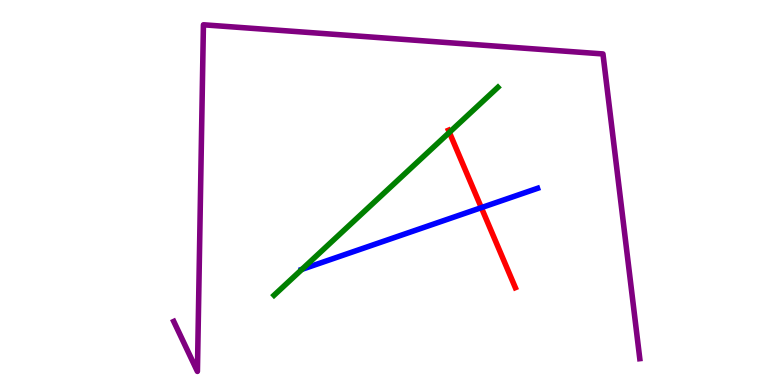[{'lines': ['blue', 'red'], 'intersections': [{'x': 6.21, 'y': 4.61}]}, {'lines': ['green', 'red'], 'intersections': [{'x': 5.8, 'y': 6.56}]}, {'lines': ['purple', 'red'], 'intersections': []}, {'lines': ['blue', 'green'], 'intersections': [{'x': 3.9, 'y': 3.0}]}, {'lines': ['blue', 'purple'], 'intersections': []}, {'lines': ['green', 'purple'], 'intersections': []}]